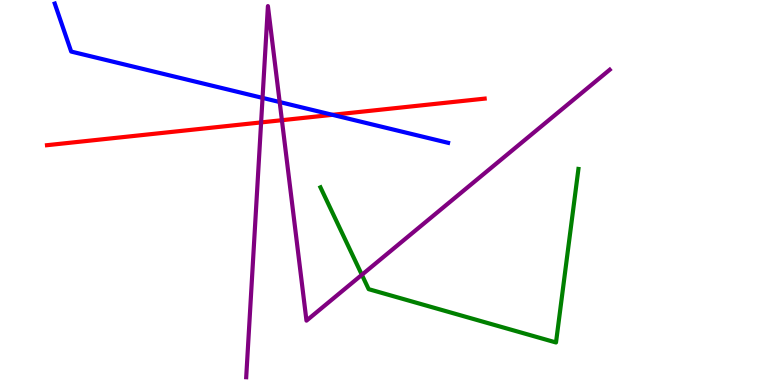[{'lines': ['blue', 'red'], 'intersections': [{'x': 4.29, 'y': 7.02}]}, {'lines': ['green', 'red'], 'intersections': []}, {'lines': ['purple', 'red'], 'intersections': [{'x': 3.37, 'y': 6.82}, {'x': 3.64, 'y': 6.88}]}, {'lines': ['blue', 'green'], 'intersections': []}, {'lines': ['blue', 'purple'], 'intersections': [{'x': 3.39, 'y': 7.46}, {'x': 3.61, 'y': 7.35}]}, {'lines': ['green', 'purple'], 'intersections': [{'x': 4.67, 'y': 2.86}]}]